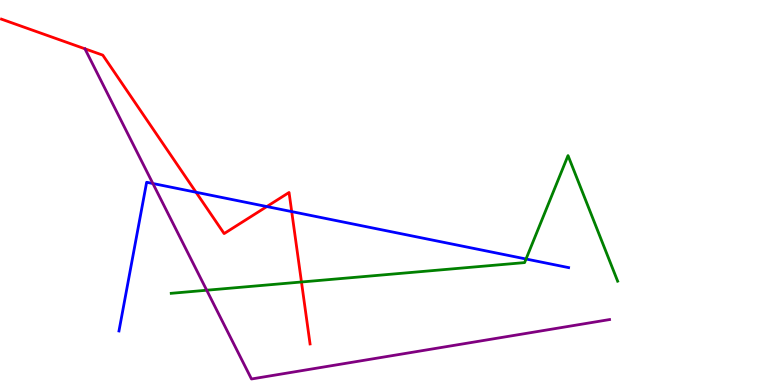[{'lines': ['blue', 'red'], 'intersections': [{'x': 2.53, 'y': 5.01}, {'x': 3.44, 'y': 4.63}, {'x': 3.76, 'y': 4.5}]}, {'lines': ['green', 'red'], 'intersections': [{'x': 3.89, 'y': 2.68}]}, {'lines': ['purple', 'red'], 'intersections': []}, {'lines': ['blue', 'green'], 'intersections': [{'x': 6.79, 'y': 3.27}]}, {'lines': ['blue', 'purple'], 'intersections': [{'x': 1.97, 'y': 5.23}]}, {'lines': ['green', 'purple'], 'intersections': [{'x': 2.67, 'y': 2.46}]}]